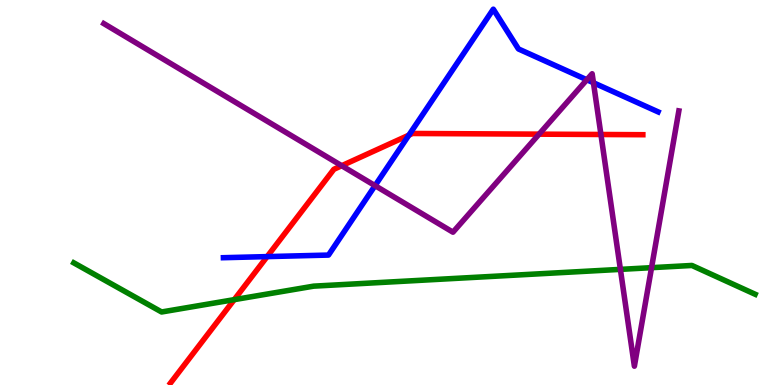[{'lines': ['blue', 'red'], 'intersections': [{'x': 3.45, 'y': 3.33}, {'x': 5.28, 'y': 6.49}]}, {'lines': ['green', 'red'], 'intersections': [{'x': 3.02, 'y': 2.22}]}, {'lines': ['purple', 'red'], 'intersections': [{'x': 4.41, 'y': 5.7}, {'x': 6.96, 'y': 6.52}, {'x': 7.75, 'y': 6.51}]}, {'lines': ['blue', 'green'], 'intersections': []}, {'lines': ['blue', 'purple'], 'intersections': [{'x': 4.84, 'y': 5.18}, {'x': 7.57, 'y': 7.93}, {'x': 7.66, 'y': 7.85}]}, {'lines': ['green', 'purple'], 'intersections': [{'x': 8.01, 'y': 3.0}, {'x': 8.41, 'y': 3.05}]}]